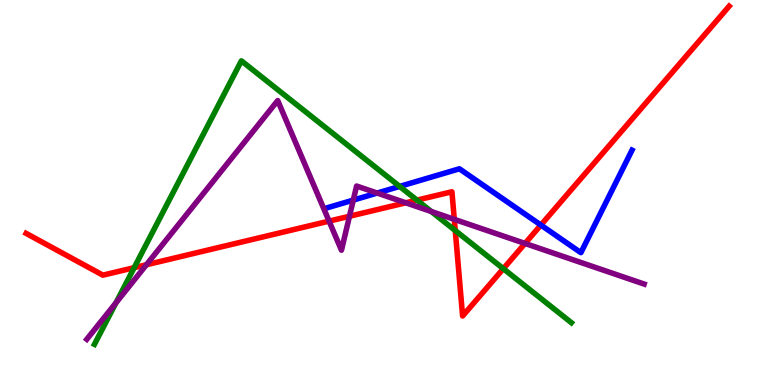[{'lines': ['blue', 'red'], 'intersections': [{'x': 6.98, 'y': 4.15}]}, {'lines': ['green', 'red'], 'intersections': [{'x': 1.73, 'y': 3.05}, {'x': 5.38, 'y': 4.8}, {'x': 5.87, 'y': 4.01}, {'x': 6.49, 'y': 3.02}]}, {'lines': ['purple', 'red'], 'intersections': [{'x': 1.89, 'y': 3.12}, {'x': 4.25, 'y': 4.26}, {'x': 4.51, 'y': 4.38}, {'x': 5.24, 'y': 4.73}, {'x': 5.86, 'y': 4.3}, {'x': 6.77, 'y': 3.68}]}, {'lines': ['blue', 'green'], 'intersections': [{'x': 5.16, 'y': 5.16}]}, {'lines': ['blue', 'purple'], 'intersections': [{'x': 4.56, 'y': 4.8}, {'x': 4.87, 'y': 4.99}]}, {'lines': ['green', 'purple'], 'intersections': [{'x': 1.5, 'y': 2.13}, {'x': 5.56, 'y': 4.51}]}]